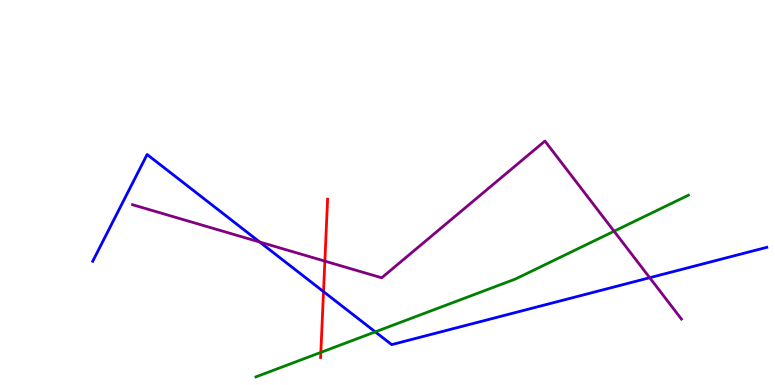[{'lines': ['blue', 'red'], 'intersections': [{'x': 4.17, 'y': 2.43}]}, {'lines': ['green', 'red'], 'intersections': [{'x': 4.14, 'y': 0.847}]}, {'lines': ['purple', 'red'], 'intersections': [{'x': 4.19, 'y': 3.22}]}, {'lines': ['blue', 'green'], 'intersections': [{'x': 4.84, 'y': 1.38}]}, {'lines': ['blue', 'purple'], 'intersections': [{'x': 3.35, 'y': 3.71}, {'x': 8.38, 'y': 2.79}]}, {'lines': ['green', 'purple'], 'intersections': [{'x': 7.92, 'y': 3.99}]}]